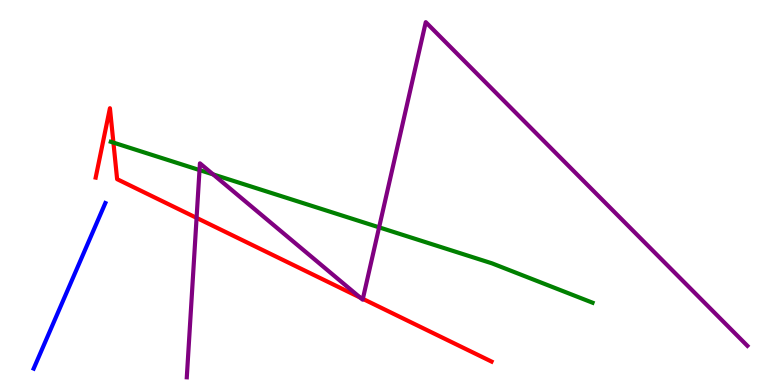[{'lines': ['blue', 'red'], 'intersections': []}, {'lines': ['green', 'red'], 'intersections': [{'x': 1.46, 'y': 6.3}]}, {'lines': ['purple', 'red'], 'intersections': [{'x': 2.54, 'y': 4.34}, {'x': 4.65, 'y': 2.27}, {'x': 4.68, 'y': 2.24}]}, {'lines': ['blue', 'green'], 'intersections': []}, {'lines': ['blue', 'purple'], 'intersections': []}, {'lines': ['green', 'purple'], 'intersections': [{'x': 2.57, 'y': 5.58}, {'x': 2.75, 'y': 5.47}, {'x': 4.89, 'y': 4.09}]}]